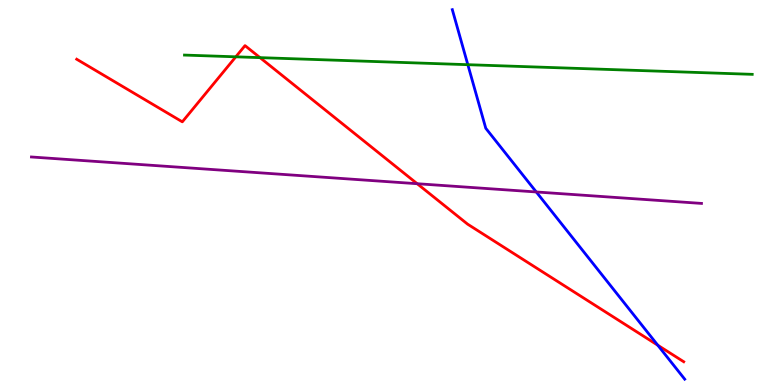[{'lines': ['blue', 'red'], 'intersections': [{'x': 8.49, 'y': 1.03}]}, {'lines': ['green', 'red'], 'intersections': [{'x': 3.04, 'y': 8.52}, {'x': 3.35, 'y': 8.5}]}, {'lines': ['purple', 'red'], 'intersections': [{'x': 5.38, 'y': 5.23}]}, {'lines': ['blue', 'green'], 'intersections': [{'x': 6.04, 'y': 8.32}]}, {'lines': ['blue', 'purple'], 'intersections': [{'x': 6.92, 'y': 5.01}]}, {'lines': ['green', 'purple'], 'intersections': []}]